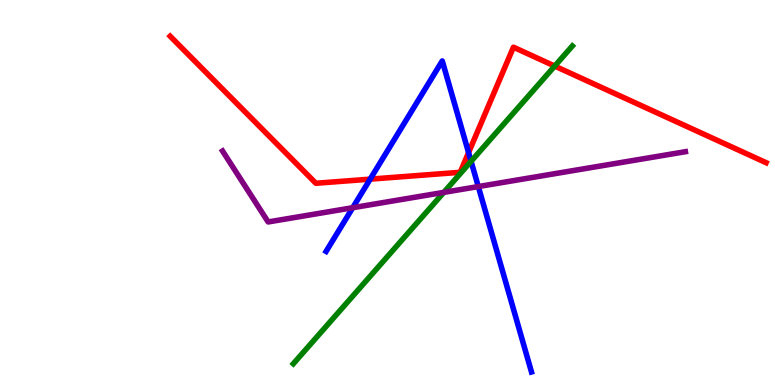[{'lines': ['blue', 'red'], 'intersections': [{'x': 4.78, 'y': 5.35}, {'x': 6.05, 'y': 6.04}]}, {'lines': ['green', 'red'], 'intersections': [{'x': 7.16, 'y': 8.28}]}, {'lines': ['purple', 'red'], 'intersections': []}, {'lines': ['blue', 'green'], 'intersections': [{'x': 6.08, 'y': 5.81}]}, {'lines': ['blue', 'purple'], 'intersections': [{'x': 4.55, 'y': 4.6}, {'x': 6.17, 'y': 5.15}]}, {'lines': ['green', 'purple'], 'intersections': [{'x': 5.73, 'y': 5.0}]}]